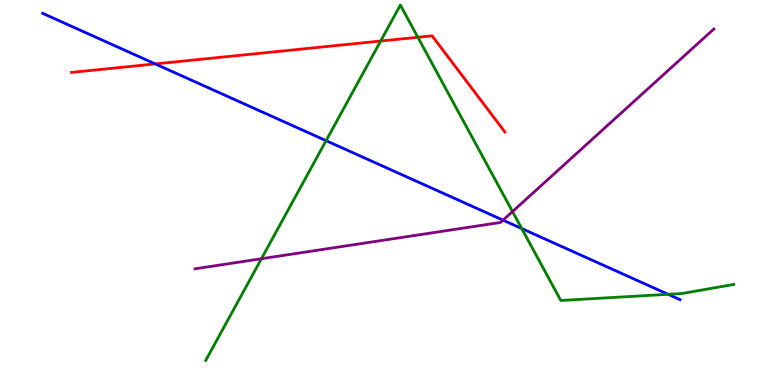[{'lines': ['blue', 'red'], 'intersections': [{'x': 2.0, 'y': 8.34}]}, {'lines': ['green', 'red'], 'intersections': [{'x': 4.91, 'y': 8.93}, {'x': 5.39, 'y': 9.03}]}, {'lines': ['purple', 'red'], 'intersections': []}, {'lines': ['blue', 'green'], 'intersections': [{'x': 4.21, 'y': 6.35}, {'x': 6.73, 'y': 4.06}, {'x': 8.62, 'y': 2.36}]}, {'lines': ['blue', 'purple'], 'intersections': [{'x': 6.49, 'y': 4.28}]}, {'lines': ['green', 'purple'], 'intersections': [{'x': 3.37, 'y': 3.28}, {'x': 6.61, 'y': 4.5}]}]